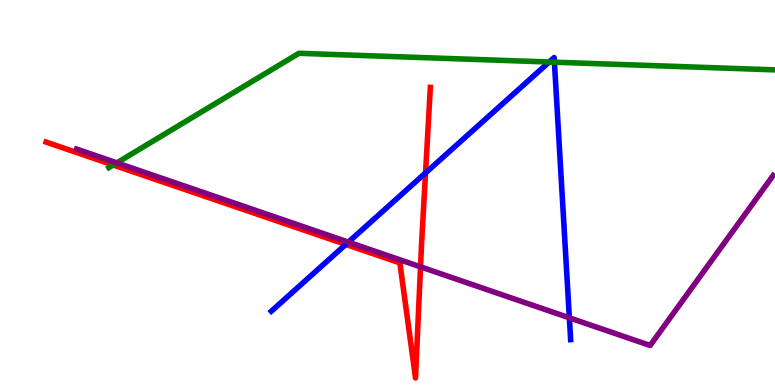[{'lines': ['blue', 'red'], 'intersections': [{'x': 4.46, 'y': 3.65}, {'x': 5.49, 'y': 5.51}]}, {'lines': ['green', 'red'], 'intersections': [{'x': 1.46, 'y': 5.71}]}, {'lines': ['purple', 'red'], 'intersections': [{'x': 5.43, 'y': 3.07}]}, {'lines': ['blue', 'green'], 'intersections': [{'x': 7.09, 'y': 8.39}, {'x': 7.15, 'y': 8.38}]}, {'lines': ['blue', 'purple'], 'intersections': [{'x': 4.5, 'y': 3.71}, {'x': 7.35, 'y': 1.75}]}, {'lines': ['green', 'purple'], 'intersections': [{'x': 1.51, 'y': 5.77}]}]